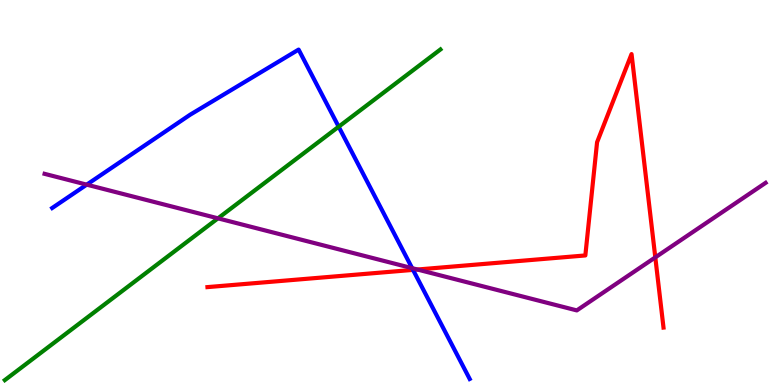[{'lines': ['blue', 'red'], 'intersections': [{'x': 5.33, 'y': 2.99}]}, {'lines': ['green', 'red'], 'intersections': []}, {'lines': ['purple', 'red'], 'intersections': [{'x': 5.39, 'y': 3.0}, {'x': 8.46, 'y': 3.31}]}, {'lines': ['blue', 'green'], 'intersections': [{'x': 4.37, 'y': 6.71}]}, {'lines': ['blue', 'purple'], 'intersections': [{'x': 1.12, 'y': 5.2}, {'x': 5.32, 'y': 3.03}]}, {'lines': ['green', 'purple'], 'intersections': [{'x': 2.81, 'y': 4.33}]}]